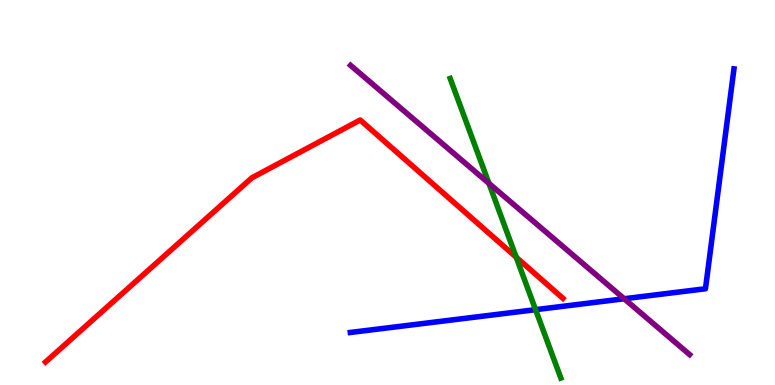[{'lines': ['blue', 'red'], 'intersections': []}, {'lines': ['green', 'red'], 'intersections': [{'x': 6.66, 'y': 3.32}]}, {'lines': ['purple', 'red'], 'intersections': []}, {'lines': ['blue', 'green'], 'intersections': [{'x': 6.91, 'y': 1.96}]}, {'lines': ['blue', 'purple'], 'intersections': [{'x': 8.05, 'y': 2.24}]}, {'lines': ['green', 'purple'], 'intersections': [{'x': 6.31, 'y': 5.24}]}]